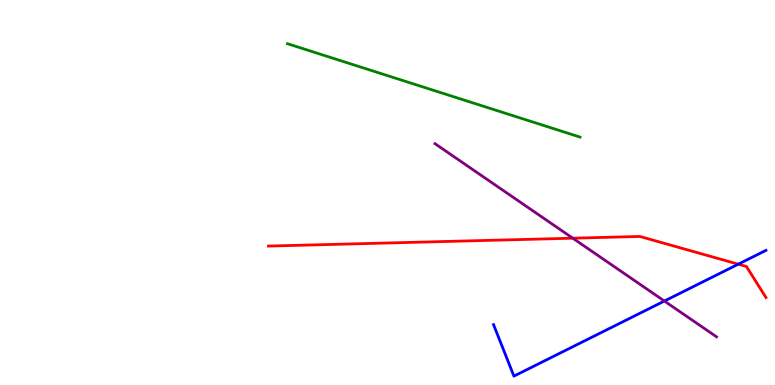[{'lines': ['blue', 'red'], 'intersections': [{'x': 9.53, 'y': 3.14}]}, {'lines': ['green', 'red'], 'intersections': []}, {'lines': ['purple', 'red'], 'intersections': [{'x': 7.39, 'y': 3.81}]}, {'lines': ['blue', 'green'], 'intersections': []}, {'lines': ['blue', 'purple'], 'intersections': [{'x': 8.57, 'y': 2.18}]}, {'lines': ['green', 'purple'], 'intersections': []}]